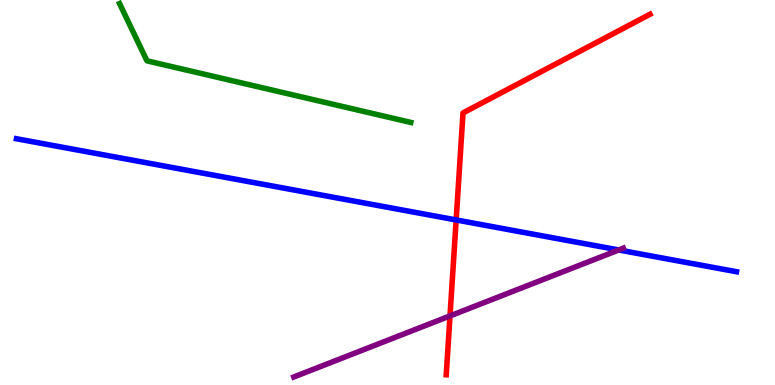[{'lines': ['blue', 'red'], 'intersections': [{'x': 5.89, 'y': 4.29}]}, {'lines': ['green', 'red'], 'intersections': []}, {'lines': ['purple', 'red'], 'intersections': [{'x': 5.81, 'y': 1.79}]}, {'lines': ['blue', 'green'], 'intersections': []}, {'lines': ['blue', 'purple'], 'intersections': [{'x': 7.98, 'y': 3.51}]}, {'lines': ['green', 'purple'], 'intersections': []}]